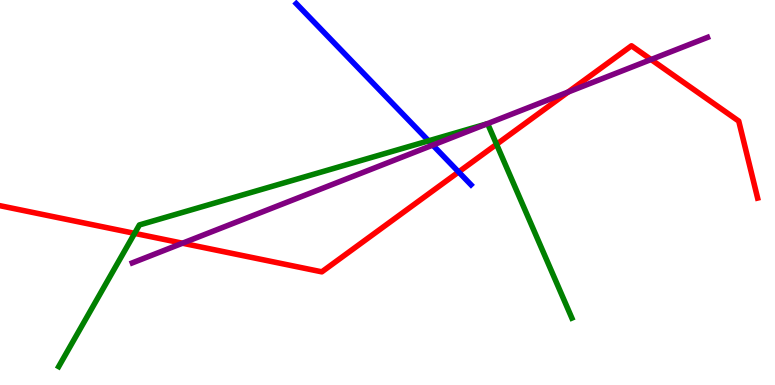[{'lines': ['blue', 'red'], 'intersections': [{'x': 5.92, 'y': 5.53}]}, {'lines': ['green', 'red'], 'intersections': [{'x': 1.74, 'y': 3.94}, {'x': 6.41, 'y': 6.25}]}, {'lines': ['purple', 'red'], 'intersections': [{'x': 2.35, 'y': 3.68}, {'x': 7.33, 'y': 7.61}, {'x': 8.4, 'y': 8.45}]}, {'lines': ['blue', 'green'], 'intersections': [{'x': 5.53, 'y': 6.34}]}, {'lines': ['blue', 'purple'], 'intersections': [{'x': 5.58, 'y': 6.23}]}, {'lines': ['green', 'purple'], 'intersections': [{'x': 6.28, 'y': 6.78}]}]